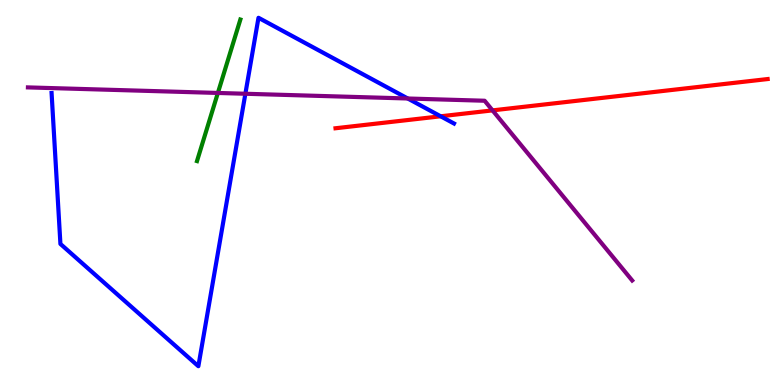[{'lines': ['blue', 'red'], 'intersections': [{'x': 5.69, 'y': 6.98}]}, {'lines': ['green', 'red'], 'intersections': []}, {'lines': ['purple', 'red'], 'intersections': [{'x': 6.36, 'y': 7.13}]}, {'lines': ['blue', 'green'], 'intersections': []}, {'lines': ['blue', 'purple'], 'intersections': [{'x': 3.17, 'y': 7.56}, {'x': 5.26, 'y': 7.44}]}, {'lines': ['green', 'purple'], 'intersections': [{'x': 2.81, 'y': 7.59}]}]